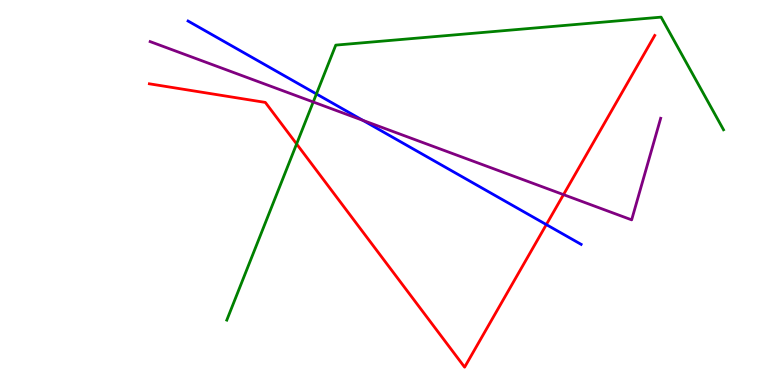[{'lines': ['blue', 'red'], 'intersections': [{'x': 7.05, 'y': 4.17}]}, {'lines': ['green', 'red'], 'intersections': [{'x': 3.83, 'y': 6.26}]}, {'lines': ['purple', 'red'], 'intersections': [{'x': 7.27, 'y': 4.94}]}, {'lines': ['blue', 'green'], 'intersections': [{'x': 4.08, 'y': 7.56}]}, {'lines': ['blue', 'purple'], 'intersections': [{'x': 4.68, 'y': 6.87}]}, {'lines': ['green', 'purple'], 'intersections': [{'x': 4.04, 'y': 7.35}]}]